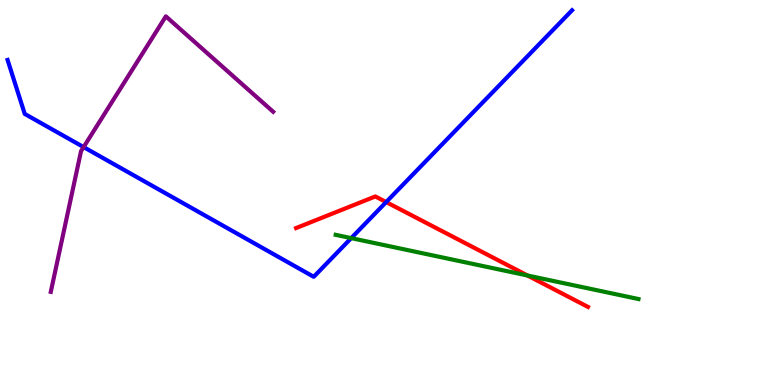[{'lines': ['blue', 'red'], 'intersections': [{'x': 4.98, 'y': 4.75}]}, {'lines': ['green', 'red'], 'intersections': [{'x': 6.81, 'y': 2.84}]}, {'lines': ['purple', 'red'], 'intersections': []}, {'lines': ['blue', 'green'], 'intersections': [{'x': 4.53, 'y': 3.81}]}, {'lines': ['blue', 'purple'], 'intersections': [{'x': 1.08, 'y': 6.18}]}, {'lines': ['green', 'purple'], 'intersections': []}]